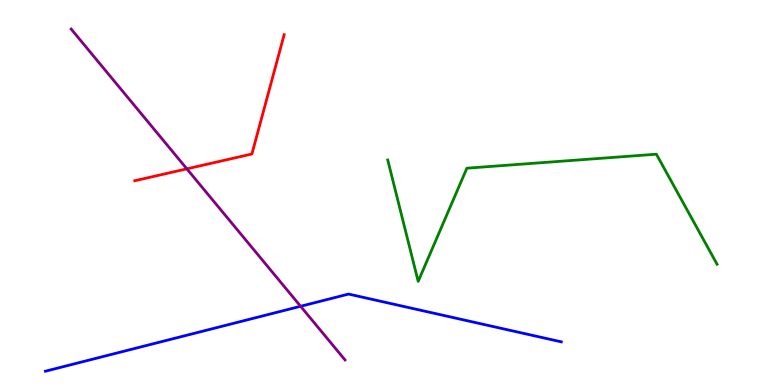[{'lines': ['blue', 'red'], 'intersections': []}, {'lines': ['green', 'red'], 'intersections': []}, {'lines': ['purple', 'red'], 'intersections': [{'x': 2.41, 'y': 5.61}]}, {'lines': ['blue', 'green'], 'intersections': []}, {'lines': ['blue', 'purple'], 'intersections': [{'x': 3.88, 'y': 2.04}]}, {'lines': ['green', 'purple'], 'intersections': []}]